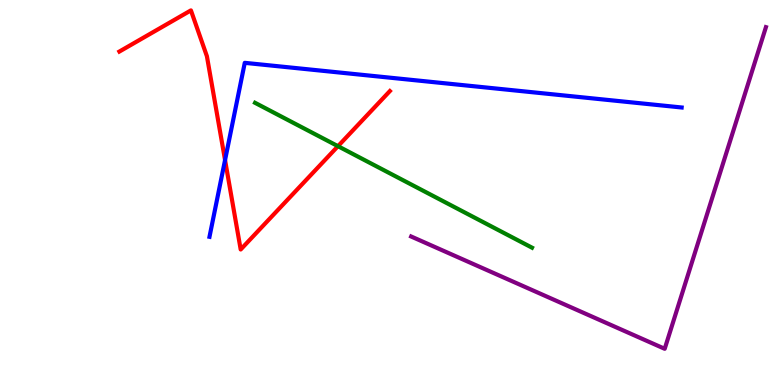[{'lines': ['blue', 'red'], 'intersections': [{'x': 2.9, 'y': 5.84}]}, {'lines': ['green', 'red'], 'intersections': [{'x': 4.36, 'y': 6.2}]}, {'lines': ['purple', 'red'], 'intersections': []}, {'lines': ['blue', 'green'], 'intersections': []}, {'lines': ['blue', 'purple'], 'intersections': []}, {'lines': ['green', 'purple'], 'intersections': []}]